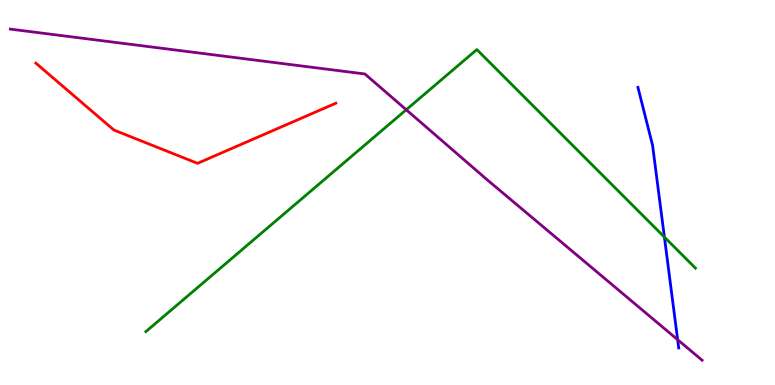[{'lines': ['blue', 'red'], 'intersections': []}, {'lines': ['green', 'red'], 'intersections': []}, {'lines': ['purple', 'red'], 'intersections': []}, {'lines': ['blue', 'green'], 'intersections': [{'x': 8.57, 'y': 3.84}]}, {'lines': ['blue', 'purple'], 'intersections': [{'x': 8.74, 'y': 1.18}]}, {'lines': ['green', 'purple'], 'intersections': [{'x': 5.24, 'y': 7.15}]}]